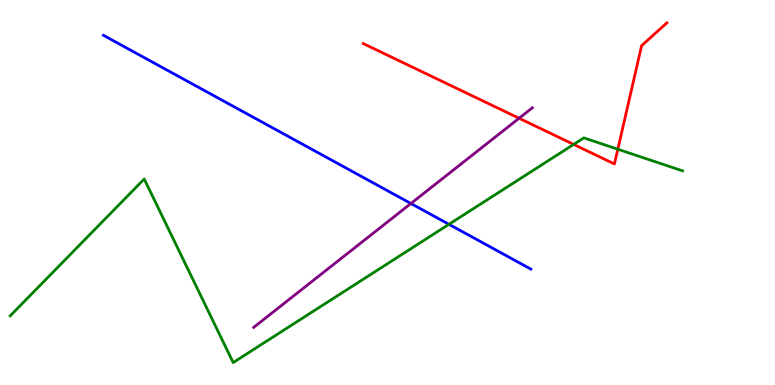[{'lines': ['blue', 'red'], 'intersections': []}, {'lines': ['green', 'red'], 'intersections': [{'x': 7.4, 'y': 6.25}, {'x': 7.97, 'y': 6.12}]}, {'lines': ['purple', 'red'], 'intersections': [{'x': 6.7, 'y': 6.93}]}, {'lines': ['blue', 'green'], 'intersections': [{'x': 5.79, 'y': 4.17}]}, {'lines': ['blue', 'purple'], 'intersections': [{'x': 5.3, 'y': 4.71}]}, {'lines': ['green', 'purple'], 'intersections': []}]